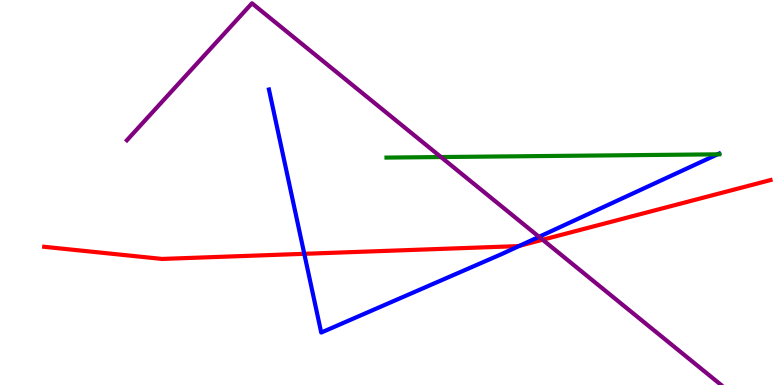[{'lines': ['blue', 'red'], 'intersections': [{'x': 3.93, 'y': 3.41}, {'x': 6.71, 'y': 3.62}]}, {'lines': ['green', 'red'], 'intersections': []}, {'lines': ['purple', 'red'], 'intersections': [{'x': 7.0, 'y': 3.77}]}, {'lines': ['blue', 'green'], 'intersections': [{'x': 9.26, 'y': 5.99}]}, {'lines': ['blue', 'purple'], 'intersections': [{'x': 6.96, 'y': 3.85}]}, {'lines': ['green', 'purple'], 'intersections': [{'x': 5.69, 'y': 5.92}]}]